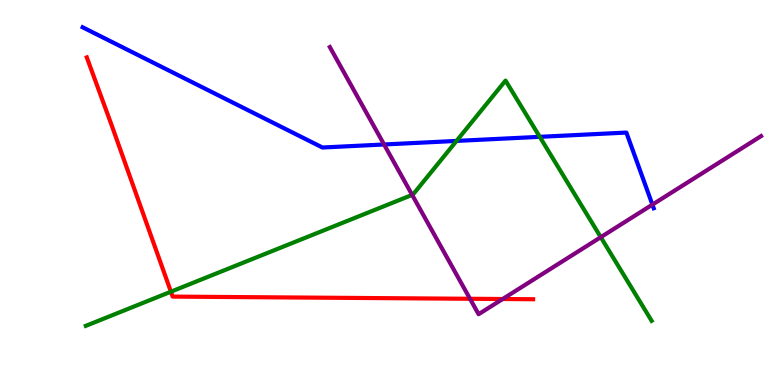[{'lines': ['blue', 'red'], 'intersections': []}, {'lines': ['green', 'red'], 'intersections': [{'x': 2.21, 'y': 2.42}]}, {'lines': ['purple', 'red'], 'intersections': [{'x': 6.06, 'y': 2.24}, {'x': 6.49, 'y': 2.23}]}, {'lines': ['blue', 'green'], 'intersections': [{'x': 5.89, 'y': 6.34}, {'x': 6.96, 'y': 6.45}]}, {'lines': ['blue', 'purple'], 'intersections': [{'x': 4.96, 'y': 6.25}, {'x': 8.42, 'y': 4.69}]}, {'lines': ['green', 'purple'], 'intersections': [{'x': 5.32, 'y': 4.94}, {'x': 7.75, 'y': 3.84}]}]